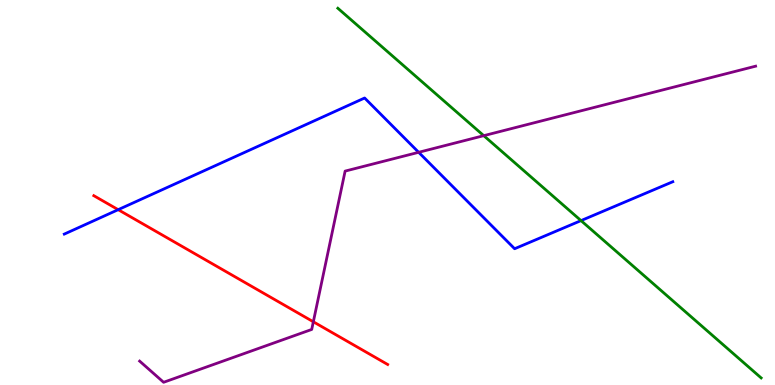[{'lines': ['blue', 'red'], 'intersections': [{'x': 1.52, 'y': 4.55}]}, {'lines': ['green', 'red'], 'intersections': []}, {'lines': ['purple', 'red'], 'intersections': [{'x': 4.04, 'y': 1.64}]}, {'lines': ['blue', 'green'], 'intersections': [{'x': 7.5, 'y': 4.27}]}, {'lines': ['blue', 'purple'], 'intersections': [{'x': 5.4, 'y': 6.04}]}, {'lines': ['green', 'purple'], 'intersections': [{'x': 6.24, 'y': 6.48}]}]